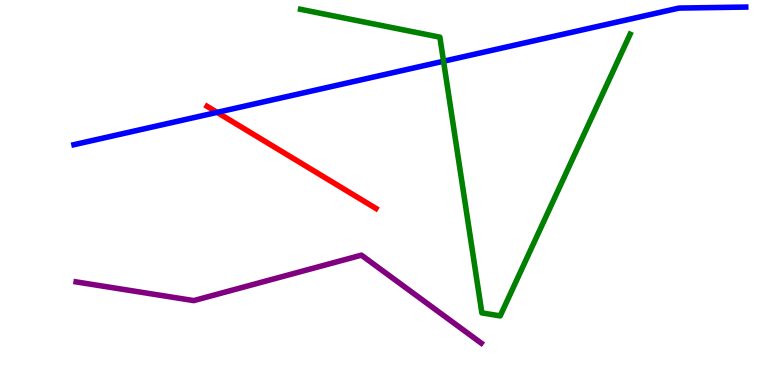[{'lines': ['blue', 'red'], 'intersections': [{'x': 2.8, 'y': 7.08}]}, {'lines': ['green', 'red'], 'intersections': []}, {'lines': ['purple', 'red'], 'intersections': []}, {'lines': ['blue', 'green'], 'intersections': [{'x': 5.72, 'y': 8.41}]}, {'lines': ['blue', 'purple'], 'intersections': []}, {'lines': ['green', 'purple'], 'intersections': []}]